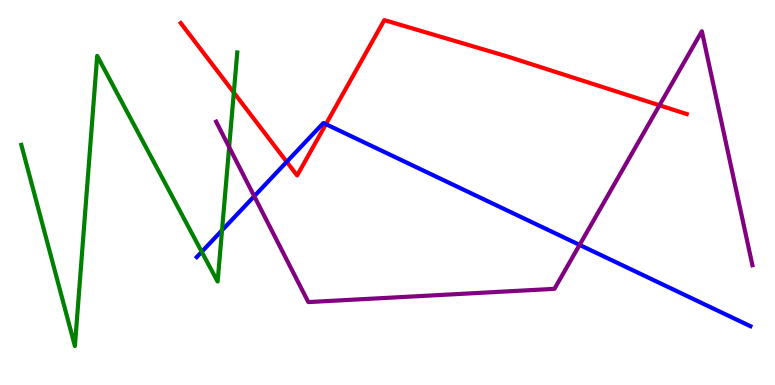[{'lines': ['blue', 'red'], 'intersections': [{'x': 3.7, 'y': 5.8}, {'x': 4.21, 'y': 6.77}]}, {'lines': ['green', 'red'], 'intersections': [{'x': 3.02, 'y': 7.6}]}, {'lines': ['purple', 'red'], 'intersections': [{'x': 8.51, 'y': 7.27}]}, {'lines': ['blue', 'green'], 'intersections': [{'x': 2.6, 'y': 3.46}, {'x': 2.86, 'y': 4.02}]}, {'lines': ['blue', 'purple'], 'intersections': [{'x': 3.28, 'y': 4.9}, {'x': 7.48, 'y': 3.64}]}, {'lines': ['green', 'purple'], 'intersections': [{'x': 2.96, 'y': 6.18}]}]